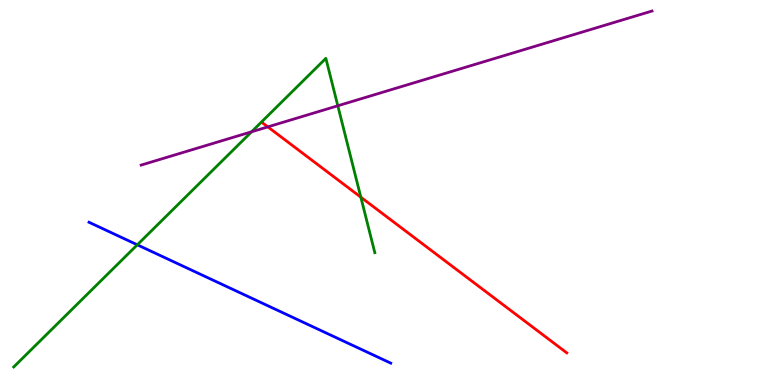[{'lines': ['blue', 'red'], 'intersections': []}, {'lines': ['green', 'red'], 'intersections': [{'x': 4.66, 'y': 4.88}]}, {'lines': ['purple', 'red'], 'intersections': [{'x': 3.46, 'y': 6.7}]}, {'lines': ['blue', 'green'], 'intersections': [{'x': 1.77, 'y': 3.64}]}, {'lines': ['blue', 'purple'], 'intersections': []}, {'lines': ['green', 'purple'], 'intersections': [{'x': 3.25, 'y': 6.58}, {'x': 4.36, 'y': 7.25}]}]